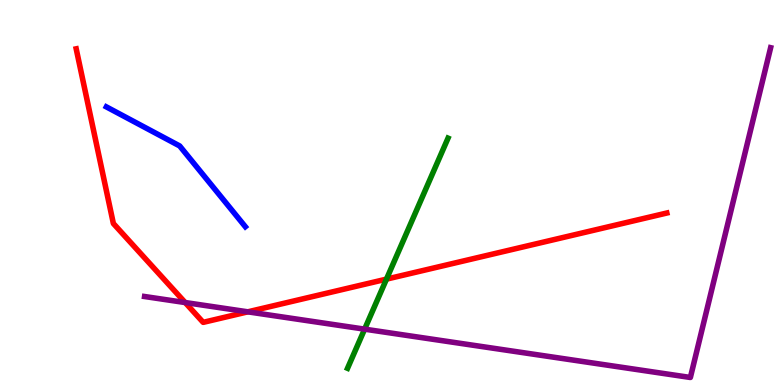[{'lines': ['blue', 'red'], 'intersections': []}, {'lines': ['green', 'red'], 'intersections': [{'x': 4.99, 'y': 2.75}]}, {'lines': ['purple', 'red'], 'intersections': [{'x': 2.39, 'y': 2.14}, {'x': 3.2, 'y': 1.9}]}, {'lines': ['blue', 'green'], 'intersections': []}, {'lines': ['blue', 'purple'], 'intersections': []}, {'lines': ['green', 'purple'], 'intersections': [{'x': 4.7, 'y': 1.45}]}]